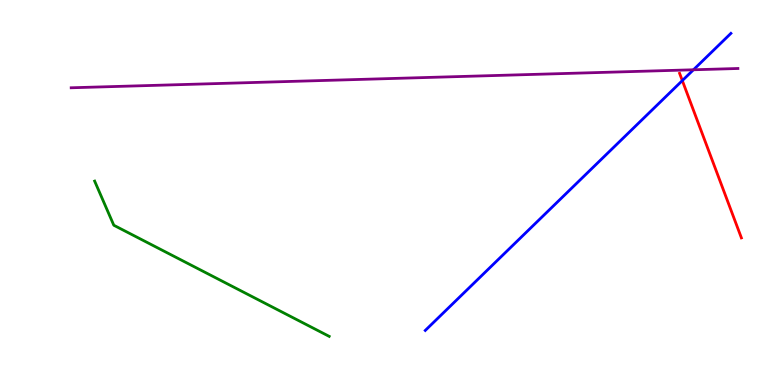[{'lines': ['blue', 'red'], 'intersections': [{'x': 8.8, 'y': 7.91}]}, {'lines': ['green', 'red'], 'intersections': []}, {'lines': ['purple', 'red'], 'intersections': []}, {'lines': ['blue', 'green'], 'intersections': []}, {'lines': ['blue', 'purple'], 'intersections': [{'x': 8.95, 'y': 8.19}]}, {'lines': ['green', 'purple'], 'intersections': []}]